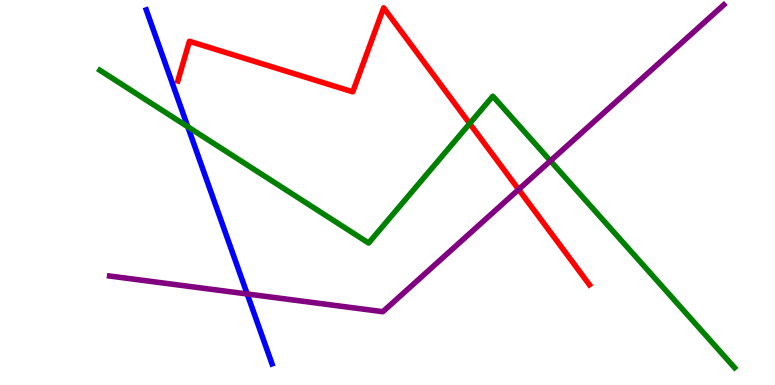[{'lines': ['blue', 'red'], 'intersections': []}, {'lines': ['green', 'red'], 'intersections': [{'x': 6.06, 'y': 6.79}]}, {'lines': ['purple', 'red'], 'intersections': [{'x': 6.69, 'y': 5.08}]}, {'lines': ['blue', 'green'], 'intersections': [{'x': 2.42, 'y': 6.71}]}, {'lines': ['blue', 'purple'], 'intersections': [{'x': 3.19, 'y': 2.36}]}, {'lines': ['green', 'purple'], 'intersections': [{'x': 7.1, 'y': 5.82}]}]